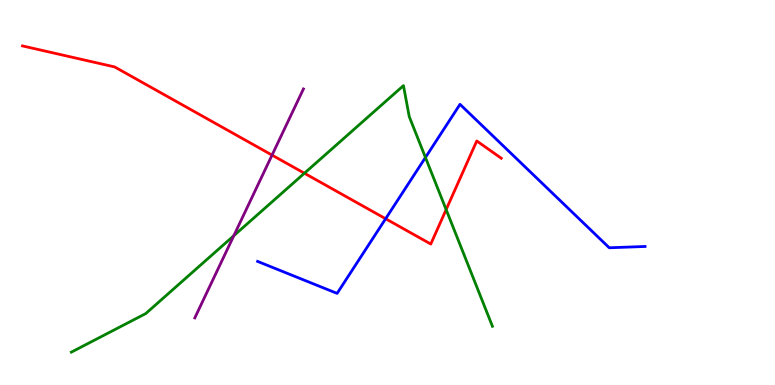[{'lines': ['blue', 'red'], 'intersections': [{'x': 4.98, 'y': 4.32}]}, {'lines': ['green', 'red'], 'intersections': [{'x': 3.93, 'y': 5.5}, {'x': 5.76, 'y': 4.56}]}, {'lines': ['purple', 'red'], 'intersections': [{'x': 3.51, 'y': 5.97}]}, {'lines': ['blue', 'green'], 'intersections': [{'x': 5.49, 'y': 5.91}]}, {'lines': ['blue', 'purple'], 'intersections': []}, {'lines': ['green', 'purple'], 'intersections': [{'x': 3.02, 'y': 3.88}]}]